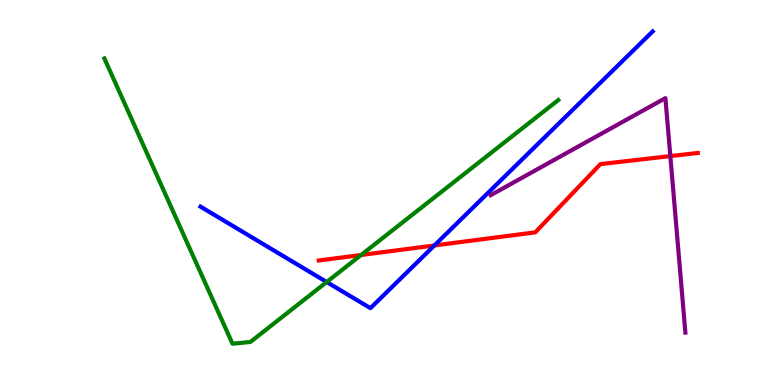[{'lines': ['blue', 'red'], 'intersections': [{'x': 5.6, 'y': 3.62}]}, {'lines': ['green', 'red'], 'intersections': [{'x': 4.66, 'y': 3.38}]}, {'lines': ['purple', 'red'], 'intersections': [{'x': 8.65, 'y': 5.95}]}, {'lines': ['blue', 'green'], 'intersections': [{'x': 4.22, 'y': 2.67}]}, {'lines': ['blue', 'purple'], 'intersections': []}, {'lines': ['green', 'purple'], 'intersections': []}]